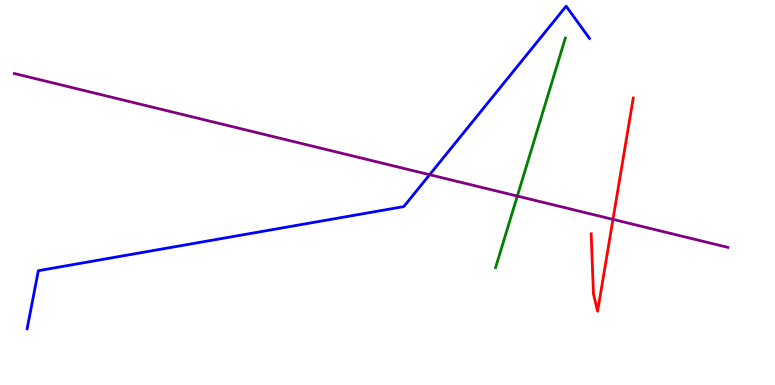[{'lines': ['blue', 'red'], 'intersections': []}, {'lines': ['green', 'red'], 'intersections': []}, {'lines': ['purple', 'red'], 'intersections': [{'x': 7.91, 'y': 4.3}]}, {'lines': ['blue', 'green'], 'intersections': []}, {'lines': ['blue', 'purple'], 'intersections': [{'x': 5.54, 'y': 5.46}]}, {'lines': ['green', 'purple'], 'intersections': [{'x': 6.68, 'y': 4.91}]}]